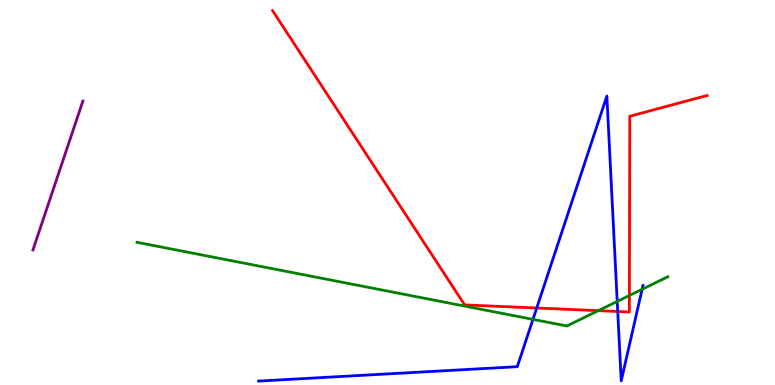[{'lines': ['blue', 'red'], 'intersections': [{'x': 6.93, 'y': 2.0}, {'x': 7.97, 'y': 1.91}]}, {'lines': ['green', 'red'], 'intersections': [{'x': 7.72, 'y': 1.93}, {'x': 8.12, 'y': 2.32}]}, {'lines': ['purple', 'red'], 'intersections': []}, {'lines': ['blue', 'green'], 'intersections': [{'x': 6.88, 'y': 1.7}, {'x': 7.96, 'y': 2.17}, {'x': 8.29, 'y': 2.49}]}, {'lines': ['blue', 'purple'], 'intersections': []}, {'lines': ['green', 'purple'], 'intersections': []}]